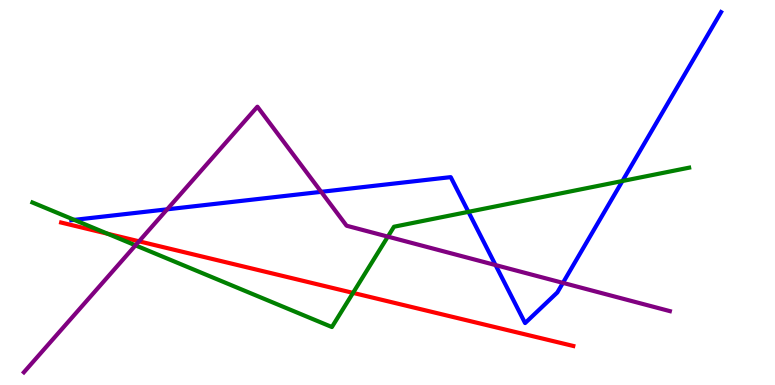[{'lines': ['blue', 'red'], 'intersections': []}, {'lines': ['green', 'red'], 'intersections': [{'x': 1.39, 'y': 3.93}, {'x': 4.56, 'y': 2.39}]}, {'lines': ['purple', 'red'], 'intersections': [{'x': 1.79, 'y': 3.73}]}, {'lines': ['blue', 'green'], 'intersections': [{'x': 0.958, 'y': 4.29}, {'x': 6.04, 'y': 4.5}, {'x': 8.03, 'y': 5.3}]}, {'lines': ['blue', 'purple'], 'intersections': [{'x': 2.16, 'y': 4.56}, {'x': 4.14, 'y': 5.02}, {'x': 6.39, 'y': 3.12}, {'x': 7.26, 'y': 2.65}]}, {'lines': ['green', 'purple'], 'intersections': [{'x': 1.75, 'y': 3.63}, {'x': 5.0, 'y': 3.85}]}]